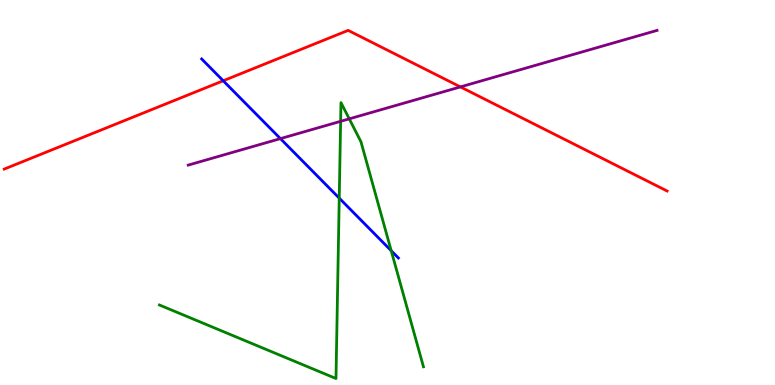[{'lines': ['blue', 'red'], 'intersections': [{'x': 2.88, 'y': 7.9}]}, {'lines': ['green', 'red'], 'intersections': []}, {'lines': ['purple', 'red'], 'intersections': [{'x': 5.94, 'y': 7.74}]}, {'lines': ['blue', 'green'], 'intersections': [{'x': 4.38, 'y': 4.85}, {'x': 5.05, 'y': 3.49}]}, {'lines': ['blue', 'purple'], 'intersections': [{'x': 3.62, 'y': 6.4}]}, {'lines': ['green', 'purple'], 'intersections': [{'x': 4.4, 'y': 6.85}, {'x': 4.51, 'y': 6.91}]}]